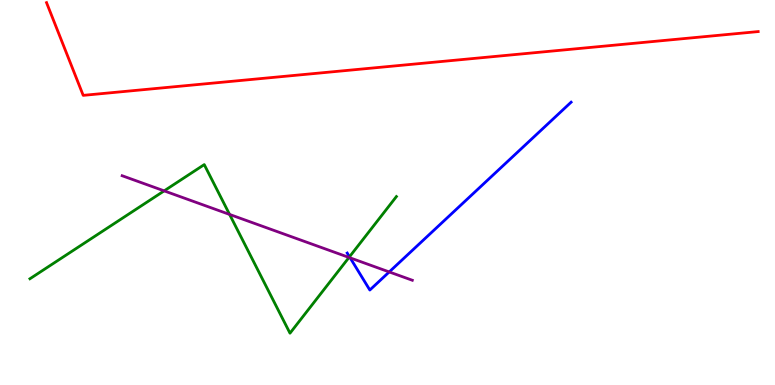[{'lines': ['blue', 'red'], 'intersections': []}, {'lines': ['green', 'red'], 'intersections': []}, {'lines': ['purple', 'red'], 'intersections': []}, {'lines': ['blue', 'green'], 'intersections': [{'x': 4.51, 'y': 3.33}]}, {'lines': ['blue', 'purple'], 'intersections': [{'x': 4.52, 'y': 3.3}, {'x': 5.02, 'y': 2.94}]}, {'lines': ['green', 'purple'], 'intersections': [{'x': 2.12, 'y': 5.04}, {'x': 2.96, 'y': 4.43}, {'x': 4.5, 'y': 3.31}]}]